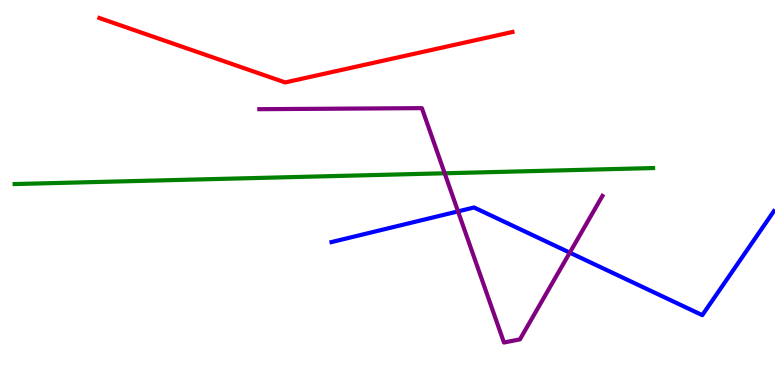[{'lines': ['blue', 'red'], 'intersections': []}, {'lines': ['green', 'red'], 'intersections': []}, {'lines': ['purple', 'red'], 'intersections': []}, {'lines': ['blue', 'green'], 'intersections': []}, {'lines': ['blue', 'purple'], 'intersections': [{'x': 5.91, 'y': 4.51}, {'x': 7.35, 'y': 3.44}]}, {'lines': ['green', 'purple'], 'intersections': [{'x': 5.74, 'y': 5.5}]}]